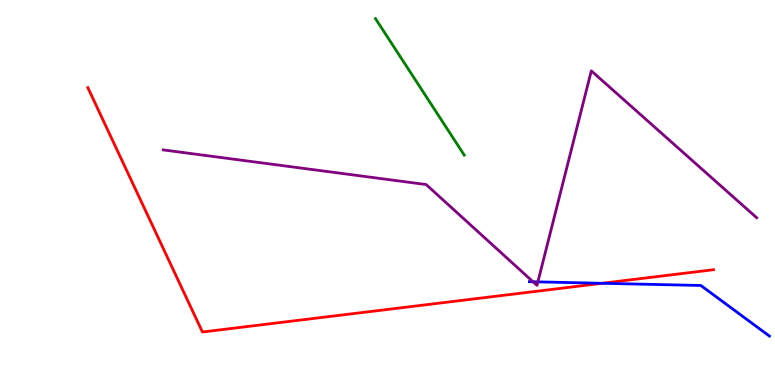[{'lines': ['blue', 'red'], 'intersections': [{'x': 7.77, 'y': 2.64}]}, {'lines': ['green', 'red'], 'intersections': []}, {'lines': ['purple', 'red'], 'intersections': []}, {'lines': ['blue', 'green'], 'intersections': []}, {'lines': ['blue', 'purple'], 'intersections': [{'x': 6.88, 'y': 2.68}, {'x': 6.94, 'y': 2.68}]}, {'lines': ['green', 'purple'], 'intersections': []}]